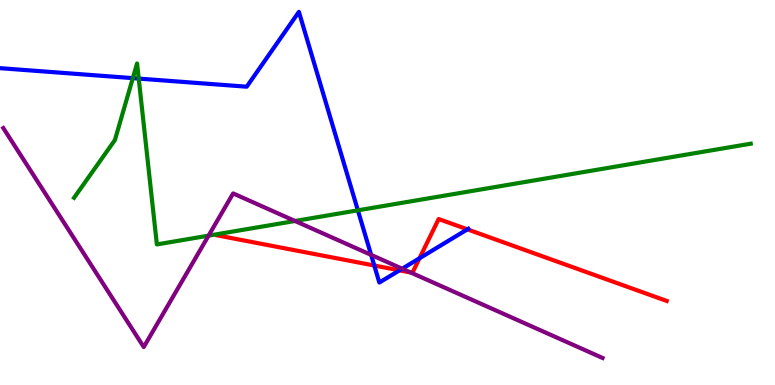[{'lines': ['blue', 'red'], 'intersections': [{'x': 4.83, 'y': 3.1}, {'x': 5.15, 'y': 2.98}, {'x': 5.41, 'y': 3.29}, {'x': 6.03, 'y': 4.04}]}, {'lines': ['green', 'red'], 'intersections': []}, {'lines': ['purple', 'red'], 'intersections': [{'x': 5.3, 'y': 2.92}]}, {'lines': ['blue', 'green'], 'intersections': [{'x': 1.71, 'y': 7.97}, {'x': 1.79, 'y': 7.96}, {'x': 4.62, 'y': 4.54}]}, {'lines': ['blue', 'purple'], 'intersections': [{'x': 4.79, 'y': 3.38}, {'x': 5.19, 'y': 3.02}]}, {'lines': ['green', 'purple'], 'intersections': [{'x': 2.69, 'y': 3.88}, {'x': 3.81, 'y': 4.26}]}]